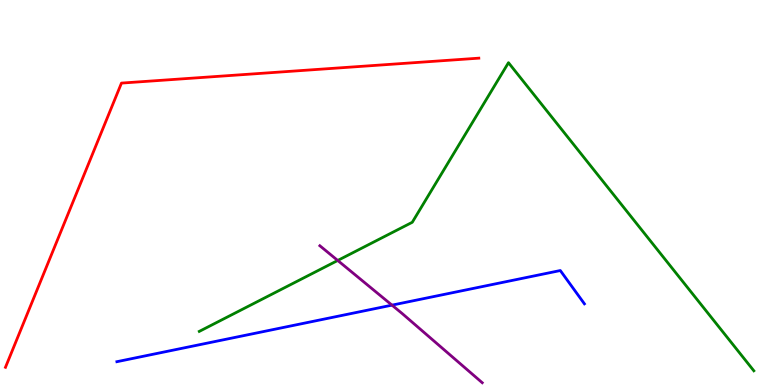[{'lines': ['blue', 'red'], 'intersections': []}, {'lines': ['green', 'red'], 'intersections': []}, {'lines': ['purple', 'red'], 'intersections': []}, {'lines': ['blue', 'green'], 'intersections': []}, {'lines': ['blue', 'purple'], 'intersections': [{'x': 5.06, 'y': 2.07}]}, {'lines': ['green', 'purple'], 'intersections': [{'x': 4.36, 'y': 3.23}]}]